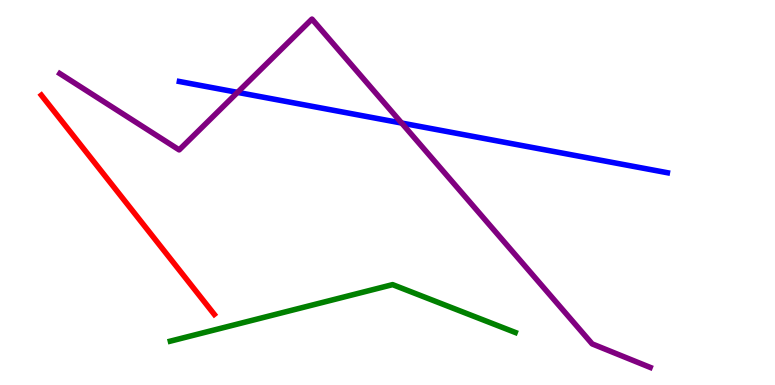[{'lines': ['blue', 'red'], 'intersections': []}, {'lines': ['green', 'red'], 'intersections': []}, {'lines': ['purple', 'red'], 'intersections': []}, {'lines': ['blue', 'green'], 'intersections': []}, {'lines': ['blue', 'purple'], 'intersections': [{'x': 3.07, 'y': 7.6}, {'x': 5.18, 'y': 6.8}]}, {'lines': ['green', 'purple'], 'intersections': []}]